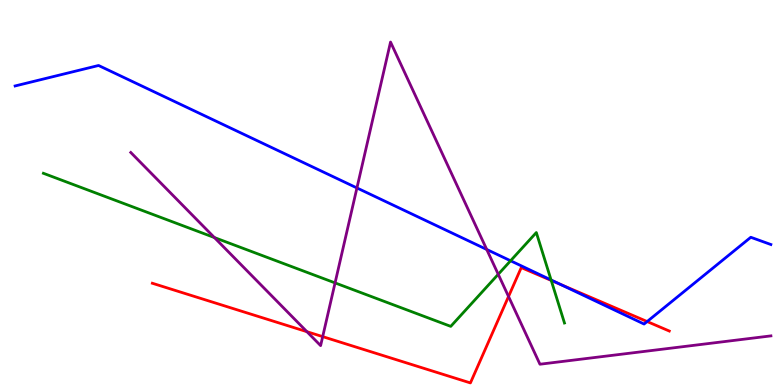[{'lines': ['blue', 'red'], 'intersections': [{'x': 7.23, 'y': 2.62}, {'x': 8.35, 'y': 1.65}]}, {'lines': ['green', 'red'], 'intersections': [{'x': 7.11, 'y': 2.72}]}, {'lines': ['purple', 'red'], 'intersections': [{'x': 3.96, 'y': 1.38}, {'x': 4.16, 'y': 1.26}, {'x': 6.56, 'y': 2.3}]}, {'lines': ['blue', 'green'], 'intersections': [{'x': 6.59, 'y': 3.23}, {'x': 7.11, 'y': 2.73}]}, {'lines': ['blue', 'purple'], 'intersections': [{'x': 4.61, 'y': 5.12}, {'x': 6.28, 'y': 3.52}]}, {'lines': ['green', 'purple'], 'intersections': [{'x': 2.77, 'y': 3.83}, {'x': 4.32, 'y': 2.65}, {'x': 6.43, 'y': 2.88}]}]